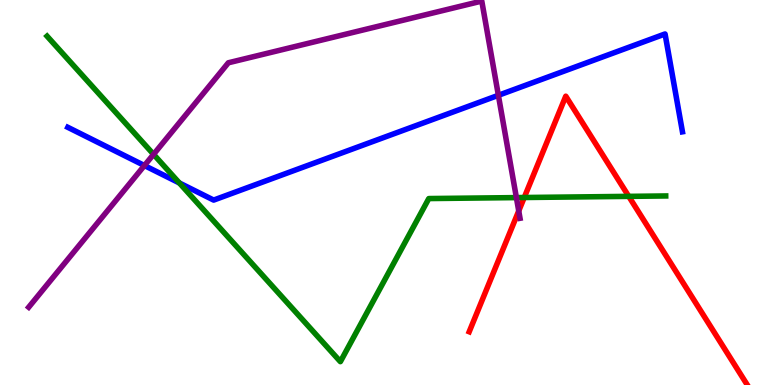[{'lines': ['blue', 'red'], 'intersections': []}, {'lines': ['green', 'red'], 'intersections': [{'x': 6.76, 'y': 4.87}, {'x': 8.11, 'y': 4.9}]}, {'lines': ['purple', 'red'], 'intersections': [{'x': 6.69, 'y': 4.52}]}, {'lines': ['blue', 'green'], 'intersections': [{'x': 2.31, 'y': 5.25}]}, {'lines': ['blue', 'purple'], 'intersections': [{'x': 1.86, 'y': 5.7}, {'x': 6.43, 'y': 7.52}]}, {'lines': ['green', 'purple'], 'intersections': [{'x': 1.98, 'y': 5.99}, {'x': 6.66, 'y': 4.87}]}]